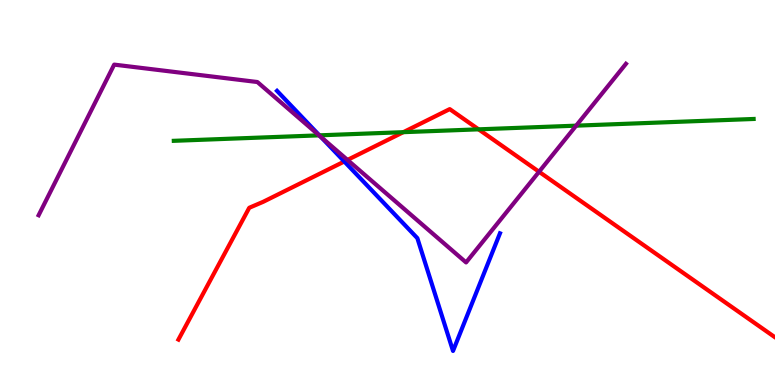[{'lines': ['blue', 'red'], 'intersections': [{'x': 4.44, 'y': 5.81}]}, {'lines': ['green', 'red'], 'intersections': [{'x': 5.2, 'y': 6.57}, {'x': 6.18, 'y': 6.64}]}, {'lines': ['purple', 'red'], 'intersections': [{'x': 4.48, 'y': 5.85}, {'x': 6.96, 'y': 5.54}]}, {'lines': ['blue', 'green'], 'intersections': [{'x': 4.12, 'y': 6.48}]}, {'lines': ['blue', 'purple'], 'intersections': [{'x': 4.14, 'y': 6.44}]}, {'lines': ['green', 'purple'], 'intersections': [{'x': 4.12, 'y': 6.48}, {'x': 7.43, 'y': 6.74}]}]